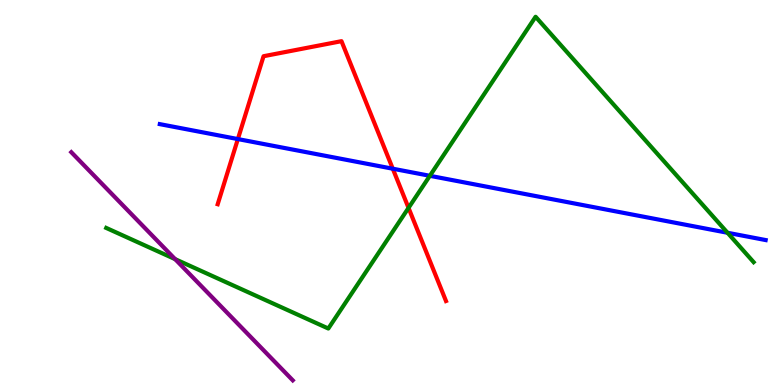[{'lines': ['blue', 'red'], 'intersections': [{'x': 3.07, 'y': 6.39}, {'x': 5.07, 'y': 5.62}]}, {'lines': ['green', 'red'], 'intersections': [{'x': 5.27, 'y': 4.6}]}, {'lines': ['purple', 'red'], 'intersections': []}, {'lines': ['blue', 'green'], 'intersections': [{'x': 5.55, 'y': 5.43}, {'x': 9.39, 'y': 3.95}]}, {'lines': ['blue', 'purple'], 'intersections': []}, {'lines': ['green', 'purple'], 'intersections': [{'x': 2.26, 'y': 3.27}]}]